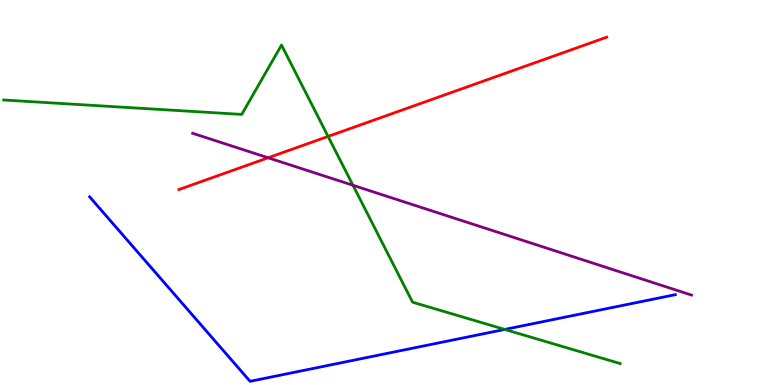[{'lines': ['blue', 'red'], 'intersections': []}, {'lines': ['green', 'red'], 'intersections': [{'x': 4.23, 'y': 6.46}]}, {'lines': ['purple', 'red'], 'intersections': [{'x': 3.46, 'y': 5.9}]}, {'lines': ['blue', 'green'], 'intersections': [{'x': 6.51, 'y': 1.44}]}, {'lines': ['blue', 'purple'], 'intersections': []}, {'lines': ['green', 'purple'], 'intersections': [{'x': 4.55, 'y': 5.19}]}]